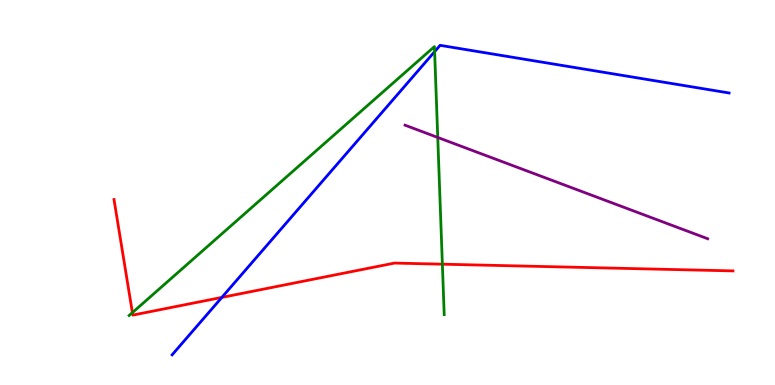[{'lines': ['blue', 'red'], 'intersections': [{'x': 2.86, 'y': 2.28}]}, {'lines': ['green', 'red'], 'intersections': [{'x': 1.71, 'y': 1.88}, {'x': 5.71, 'y': 3.14}]}, {'lines': ['purple', 'red'], 'intersections': []}, {'lines': ['blue', 'green'], 'intersections': [{'x': 5.61, 'y': 8.66}]}, {'lines': ['blue', 'purple'], 'intersections': []}, {'lines': ['green', 'purple'], 'intersections': [{'x': 5.65, 'y': 6.43}]}]